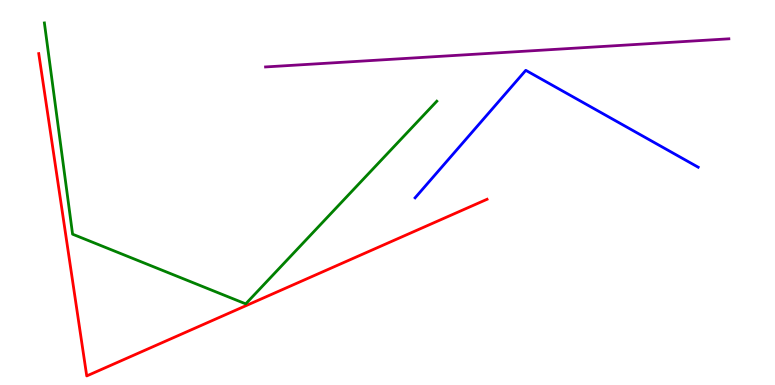[{'lines': ['blue', 'red'], 'intersections': []}, {'lines': ['green', 'red'], 'intersections': []}, {'lines': ['purple', 'red'], 'intersections': []}, {'lines': ['blue', 'green'], 'intersections': []}, {'lines': ['blue', 'purple'], 'intersections': []}, {'lines': ['green', 'purple'], 'intersections': []}]